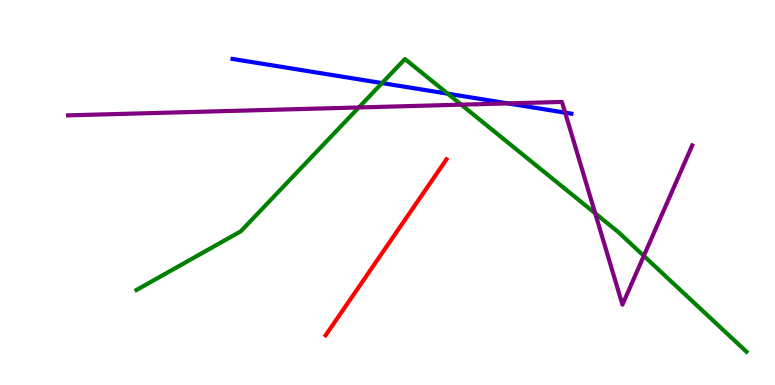[{'lines': ['blue', 'red'], 'intersections': []}, {'lines': ['green', 'red'], 'intersections': []}, {'lines': ['purple', 'red'], 'intersections': []}, {'lines': ['blue', 'green'], 'intersections': [{'x': 4.93, 'y': 7.84}, {'x': 5.78, 'y': 7.57}]}, {'lines': ['blue', 'purple'], 'intersections': [{'x': 6.55, 'y': 7.31}, {'x': 7.29, 'y': 7.07}]}, {'lines': ['green', 'purple'], 'intersections': [{'x': 4.63, 'y': 7.21}, {'x': 5.95, 'y': 7.28}, {'x': 7.68, 'y': 4.46}, {'x': 8.31, 'y': 3.35}]}]